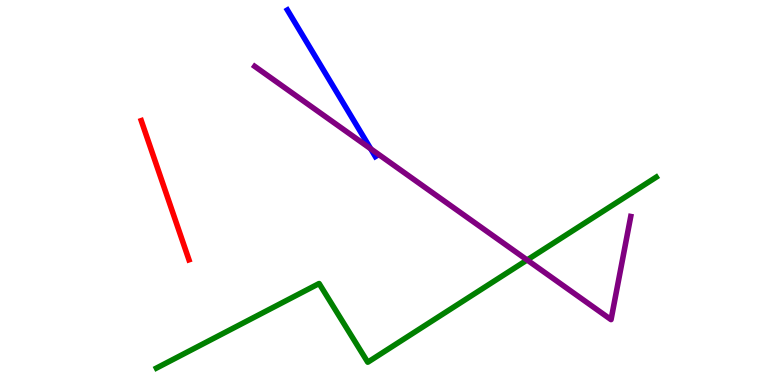[{'lines': ['blue', 'red'], 'intersections': []}, {'lines': ['green', 'red'], 'intersections': []}, {'lines': ['purple', 'red'], 'intersections': []}, {'lines': ['blue', 'green'], 'intersections': []}, {'lines': ['blue', 'purple'], 'intersections': [{'x': 4.78, 'y': 6.14}]}, {'lines': ['green', 'purple'], 'intersections': [{'x': 6.8, 'y': 3.25}]}]